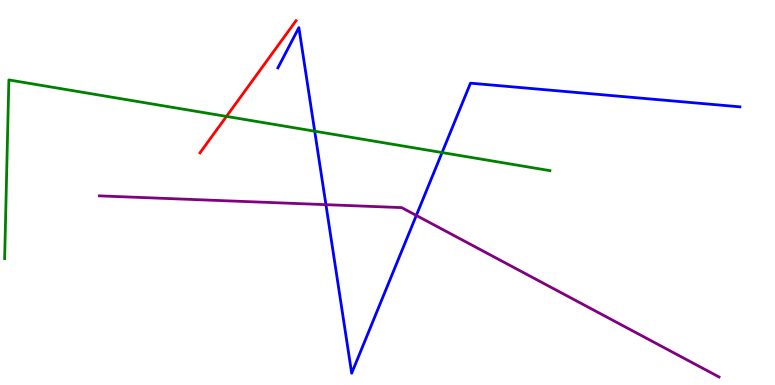[{'lines': ['blue', 'red'], 'intersections': []}, {'lines': ['green', 'red'], 'intersections': [{'x': 2.92, 'y': 6.98}]}, {'lines': ['purple', 'red'], 'intersections': []}, {'lines': ['blue', 'green'], 'intersections': [{'x': 4.06, 'y': 6.59}, {'x': 5.7, 'y': 6.04}]}, {'lines': ['blue', 'purple'], 'intersections': [{'x': 4.21, 'y': 4.68}, {'x': 5.37, 'y': 4.4}]}, {'lines': ['green', 'purple'], 'intersections': []}]